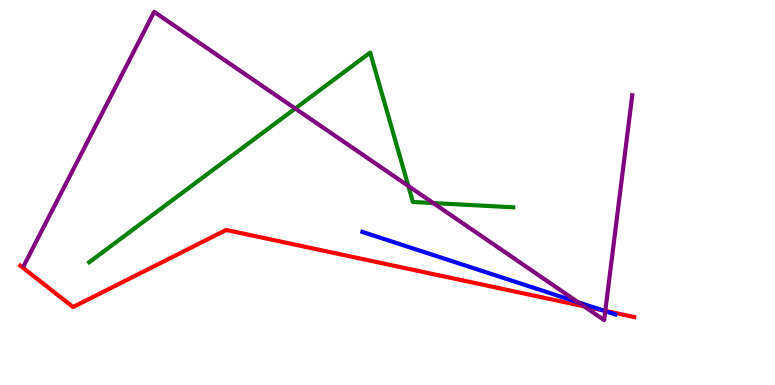[{'lines': ['blue', 'red'], 'intersections': [{'x': 7.77, 'y': 1.94}]}, {'lines': ['green', 'red'], 'intersections': []}, {'lines': ['purple', 'red'], 'intersections': [{'x': 7.54, 'y': 2.04}, {'x': 7.81, 'y': 1.93}]}, {'lines': ['blue', 'green'], 'intersections': []}, {'lines': ['blue', 'purple'], 'intersections': [{'x': 7.46, 'y': 2.15}, {'x': 7.81, 'y': 1.92}]}, {'lines': ['green', 'purple'], 'intersections': [{'x': 3.81, 'y': 7.18}, {'x': 5.27, 'y': 5.17}, {'x': 5.59, 'y': 4.73}]}]